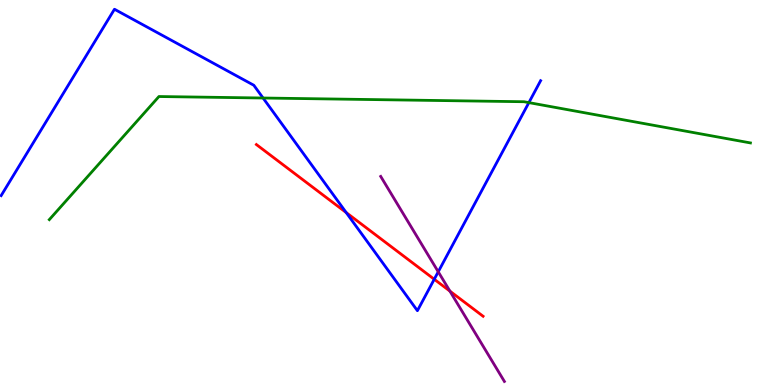[{'lines': ['blue', 'red'], 'intersections': [{'x': 4.47, 'y': 4.48}, {'x': 5.6, 'y': 2.75}]}, {'lines': ['green', 'red'], 'intersections': []}, {'lines': ['purple', 'red'], 'intersections': [{'x': 5.81, 'y': 2.44}]}, {'lines': ['blue', 'green'], 'intersections': [{'x': 3.39, 'y': 7.45}, {'x': 6.82, 'y': 7.33}]}, {'lines': ['blue', 'purple'], 'intersections': [{'x': 5.65, 'y': 2.94}]}, {'lines': ['green', 'purple'], 'intersections': []}]